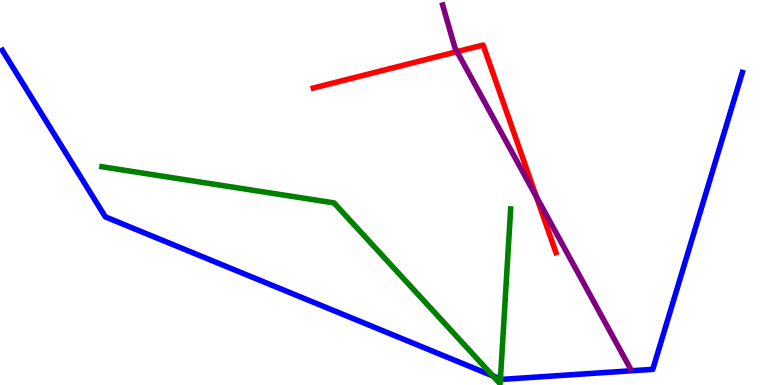[{'lines': ['blue', 'red'], 'intersections': []}, {'lines': ['green', 'red'], 'intersections': []}, {'lines': ['purple', 'red'], 'intersections': [{'x': 5.9, 'y': 8.66}, {'x': 6.92, 'y': 4.89}]}, {'lines': ['blue', 'green'], 'intersections': [{'x': 6.36, 'y': 0.236}, {'x': 6.46, 'y': 0.156}]}, {'lines': ['blue', 'purple'], 'intersections': []}, {'lines': ['green', 'purple'], 'intersections': []}]